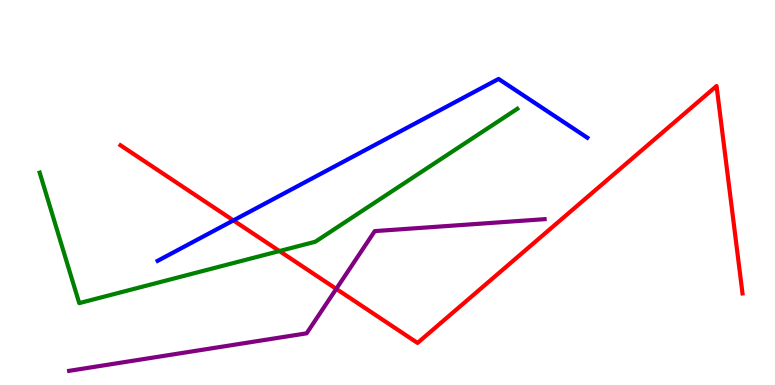[{'lines': ['blue', 'red'], 'intersections': [{'x': 3.01, 'y': 4.27}]}, {'lines': ['green', 'red'], 'intersections': [{'x': 3.61, 'y': 3.48}]}, {'lines': ['purple', 'red'], 'intersections': [{'x': 4.34, 'y': 2.5}]}, {'lines': ['blue', 'green'], 'intersections': []}, {'lines': ['blue', 'purple'], 'intersections': []}, {'lines': ['green', 'purple'], 'intersections': []}]